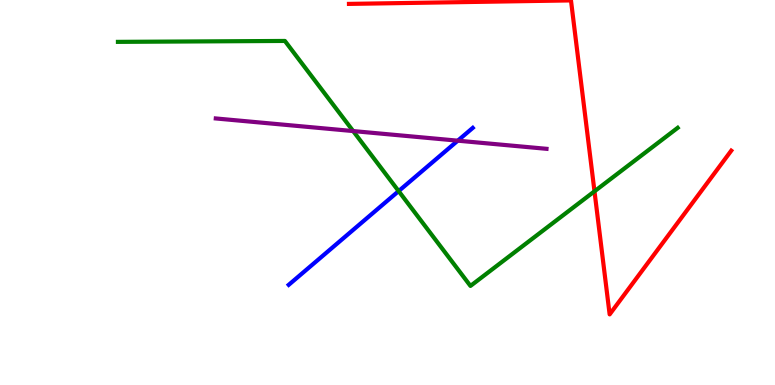[{'lines': ['blue', 'red'], 'intersections': []}, {'lines': ['green', 'red'], 'intersections': [{'x': 7.67, 'y': 5.03}]}, {'lines': ['purple', 'red'], 'intersections': []}, {'lines': ['blue', 'green'], 'intersections': [{'x': 5.14, 'y': 5.04}]}, {'lines': ['blue', 'purple'], 'intersections': [{'x': 5.91, 'y': 6.35}]}, {'lines': ['green', 'purple'], 'intersections': [{'x': 4.56, 'y': 6.6}]}]